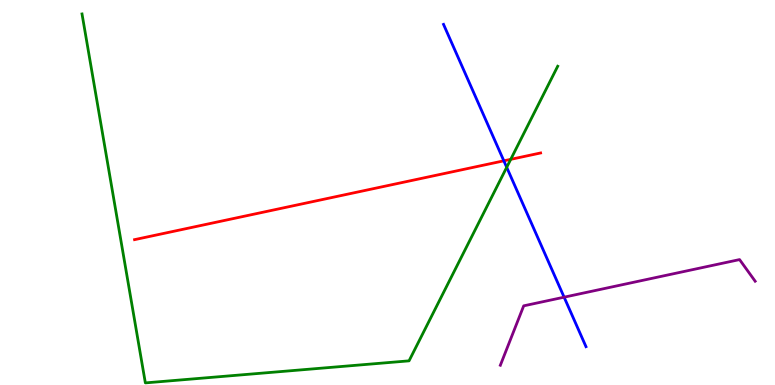[{'lines': ['blue', 'red'], 'intersections': [{'x': 6.5, 'y': 5.82}]}, {'lines': ['green', 'red'], 'intersections': [{'x': 6.59, 'y': 5.86}]}, {'lines': ['purple', 'red'], 'intersections': []}, {'lines': ['blue', 'green'], 'intersections': [{'x': 6.54, 'y': 5.65}]}, {'lines': ['blue', 'purple'], 'intersections': [{'x': 7.28, 'y': 2.28}]}, {'lines': ['green', 'purple'], 'intersections': []}]